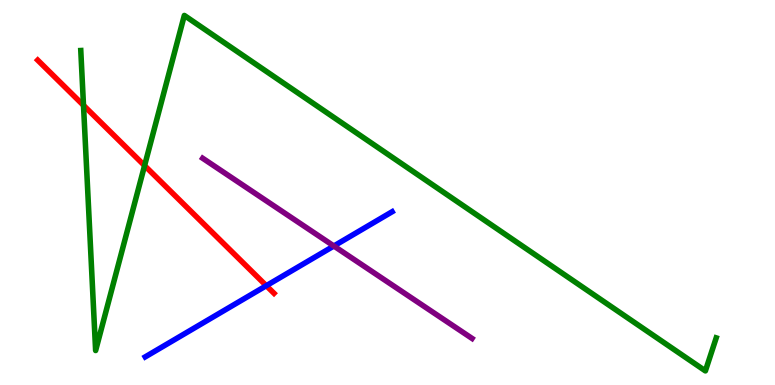[{'lines': ['blue', 'red'], 'intersections': [{'x': 3.44, 'y': 2.58}]}, {'lines': ['green', 'red'], 'intersections': [{'x': 1.08, 'y': 7.26}, {'x': 1.87, 'y': 5.7}]}, {'lines': ['purple', 'red'], 'intersections': []}, {'lines': ['blue', 'green'], 'intersections': []}, {'lines': ['blue', 'purple'], 'intersections': [{'x': 4.31, 'y': 3.61}]}, {'lines': ['green', 'purple'], 'intersections': []}]